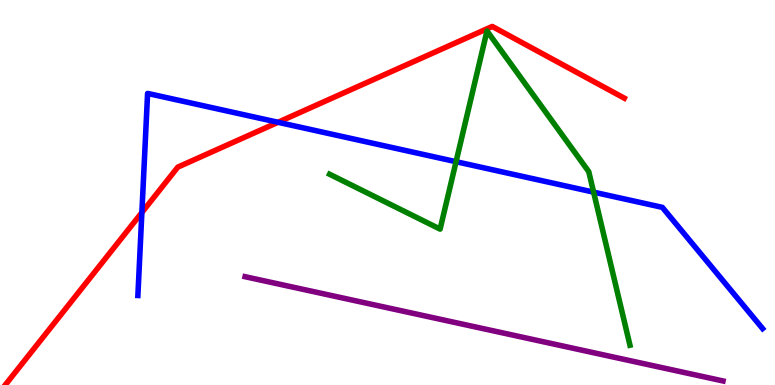[{'lines': ['blue', 'red'], 'intersections': [{'x': 1.83, 'y': 4.48}, {'x': 3.59, 'y': 6.82}]}, {'lines': ['green', 'red'], 'intersections': []}, {'lines': ['purple', 'red'], 'intersections': []}, {'lines': ['blue', 'green'], 'intersections': [{'x': 5.88, 'y': 5.8}, {'x': 7.66, 'y': 5.01}]}, {'lines': ['blue', 'purple'], 'intersections': []}, {'lines': ['green', 'purple'], 'intersections': []}]